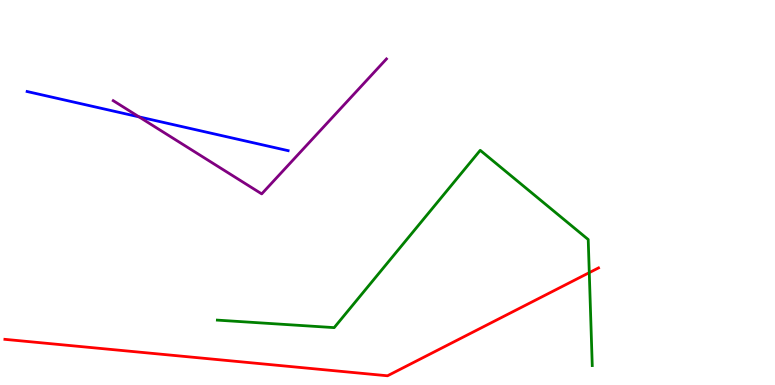[{'lines': ['blue', 'red'], 'intersections': []}, {'lines': ['green', 'red'], 'intersections': [{'x': 7.6, 'y': 2.92}]}, {'lines': ['purple', 'red'], 'intersections': []}, {'lines': ['blue', 'green'], 'intersections': []}, {'lines': ['blue', 'purple'], 'intersections': [{'x': 1.79, 'y': 6.96}]}, {'lines': ['green', 'purple'], 'intersections': []}]